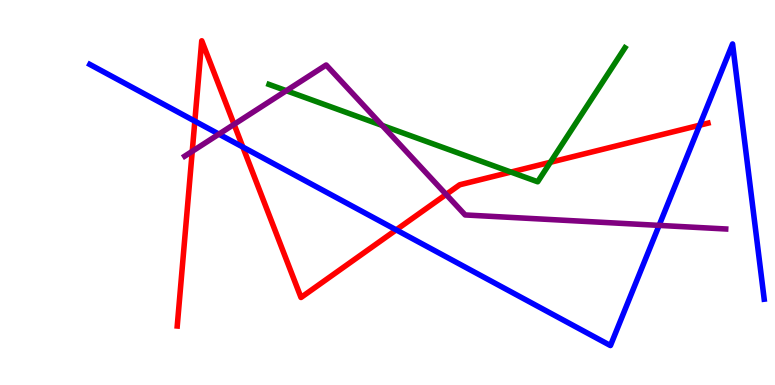[{'lines': ['blue', 'red'], 'intersections': [{'x': 2.51, 'y': 6.85}, {'x': 3.13, 'y': 6.18}, {'x': 5.11, 'y': 4.03}, {'x': 9.03, 'y': 6.75}]}, {'lines': ['green', 'red'], 'intersections': [{'x': 6.59, 'y': 5.53}, {'x': 7.1, 'y': 5.79}]}, {'lines': ['purple', 'red'], 'intersections': [{'x': 2.48, 'y': 6.07}, {'x': 3.02, 'y': 6.77}, {'x': 5.76, 'y': 4.95}]}, {'lines': ['blue', 'green'], 'intersections': []}, {'lines': ['blue', 'purple'], 'intersections': [{'x': 2.82, 'y': 6.52}, {'x': 8.5, 'y': 4.15}]}, {'lines': ['green', 'purple'], 'intersections': [{'x': 3.69, 'y': 7.64}, {'x': 4.93, 'y': 6.74}]}]